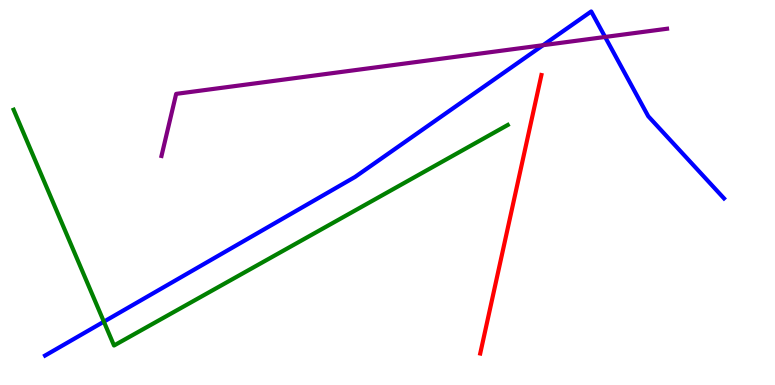[{'lines': ['blue', 'red'], 'intersections': []}, {'lines': ['green', 'red'], 'intersections': []}, {'lines': ['purple', 'red'], 'intersections': []}, {'lines': ['blue', 'green'], 'intersections': [{'x': 1.34, 'y': 1.64}]}, {'lines': ['blue', 'purple'], 'intersections': [{'x': 7.01, 'y': 8.83}, {'x': 7.81, 'y': 9.04}]}, {'lines': ['green', 'purple'], 'intersections': []}]